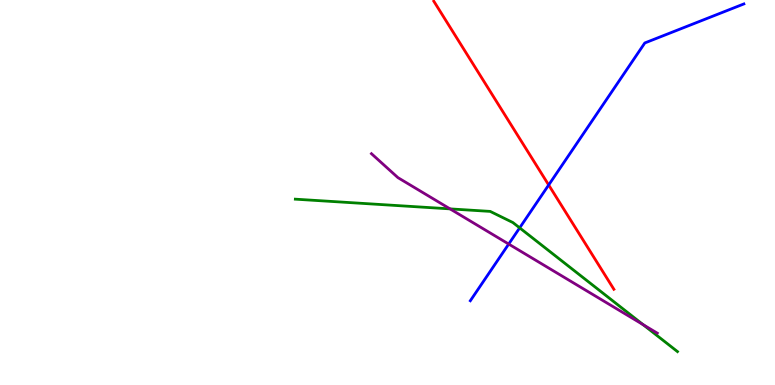[{'lines': ['blue', 'red'], 'intersections': [{'x': 7.08, 'y': 5.2}]}, {'lines': ['green', 'red'], 'intersections': []}, {'lines': ['purple', 'red'], 'intersections': []}, {'lines': ['blue', 'green'], 'intersections': [{'x': 6.71, 'y': 4.08}]}, {'lines': ['blue', 'purple'], 'intersections': [{'x': 6.56, 'y': 3.66}]}, {'lines': ['green', 'purple'], 'intersections': [{'x': 5.81, 'y': 4.57}, {'x': 8.3, 'y': 1.57}]}]